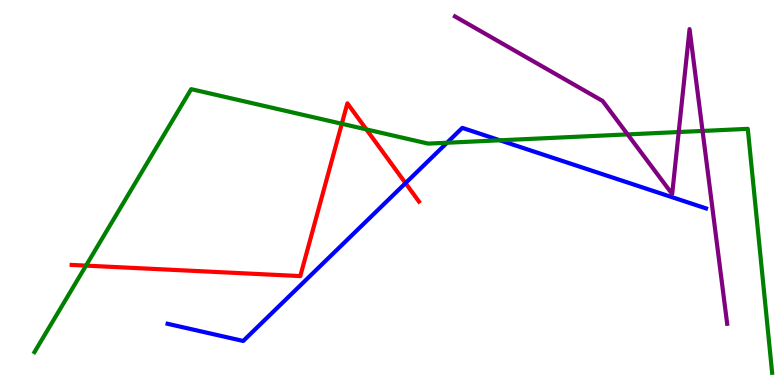[{'lines': ['blue', 'red'], 'intersections': [{'x': 5.23, 'y': 5.24}]}, {'lines': ['green', 'red'], 'intersections': [{'x': 1.11, 'y': 3.1}, {'x': 4.41, 'y': 6.79}, {'x': 4.73, 'y': 6.64}]}, {'lines': ['purple', 'red'], 'intersections': []}, {'lines': ['blue', 'green'], 'intersections': [{'x': 5.77, 'y': 6.29}, {'x': 6.45, 'y': 6.36}]}, {'lines': ['blue', 'purple'], 'intersections': []}, {'lines': ['green', 'purple'], 'intersections': [{'x': 8.1, 'y': 6.51}, {'x': 8.76, 'y': 6.57}, {'x': 9.07, 'y': 6.6}]}]